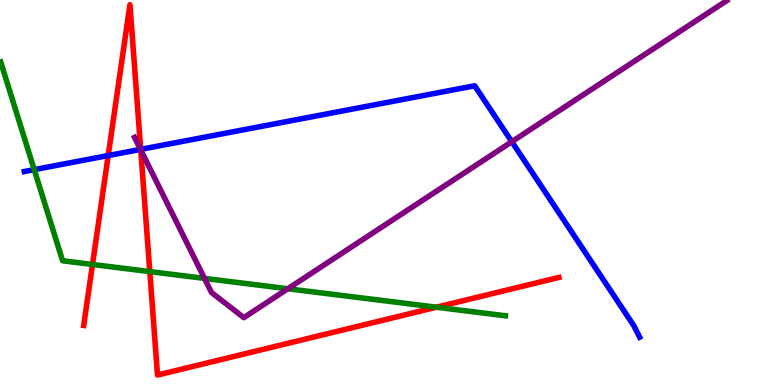[{'lines': ['blue', 'red'], 'intersections': [{'x': 1.4, 'y': 5.96}, {'x': 1.82, 'y': 6.12}]}, {'lines': ['green', 'red'], 'intersections': [{'x': 1.19, 'y': 3.13}, {'x': 1.93, 'y': 2.95}, {'x': 5.63, 'y': 2.02}]}, {'lines': ['purple', 'red'], 'intersections': [{'x': 1.82, 'y': 6.11}]}, {'lines': ['blue', 'green'], 'intersections': [{'x': 0.442, 'y': 5.59}]}, {'lines': ['blue', 'purple'], 'intersections': [{'x': 1.81, 'y': 6.12}, {'x': 6.6, 'y': 6.32}]}, {'lines': ['green', 'purple'], 'intersections': [{'x': 2.64, 'y': 2.77}, {'x': 3.71, 'y': 2.5}]}]